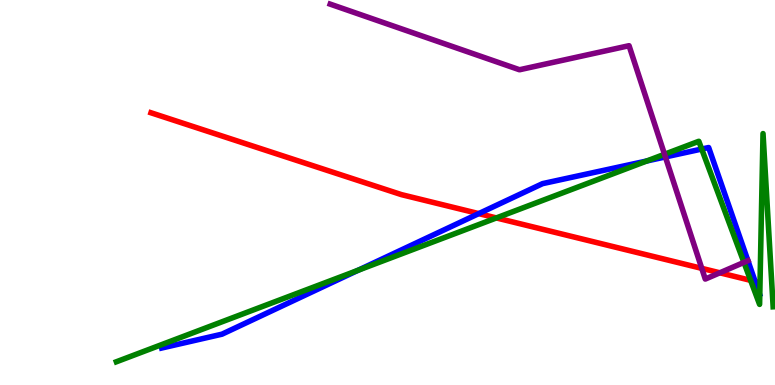[{'lines': ['blue', 'red'], 'intersections': [{'x': 6.18, 'y': 4.45}, {'x': 9.74, 'y': 2.69}]}, {'lines': ['green', 'red'], 'intersections': [{'x': 6.4, 'y': 4.34}, {'x': 9.69, 'y': 2.72}]}, {'lines': ['purple', 'red'], 'intersections': [{'x': 9.06, 'y': 3.03}, {'x': 9.29, 'y': 2.91}]}, {'lines': ['blue', 'green'], 'intersections': [{'x': 4.62, 'y': 2.98}, {'x': 8.35, 'y': 5.82}, {'x': 9.05, 'y': 6.13}]}, {'lines': ['blue', 'purple'], 'intersections': [{'x': 8.59, 'y': 5.92}, {'x': 9.65, 'y': 3.23}]}, {'lines': ['green', 'purple'], 'intersections': [{'x': 8.57, 'y': 5.99}, {'x': 9.6, 'y': 3.18}]}]